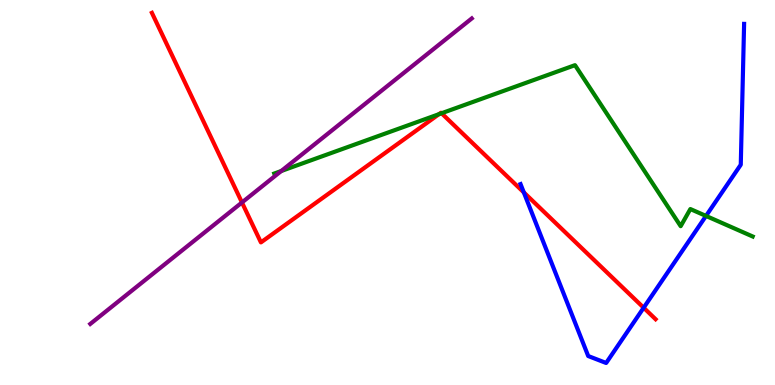[{'lines': ['blue', 'red'], 'intersections': [{'x': 6.76, 'y': 5.0}, {'x': 8.31, 'y': 2.01}]}, {'lines': ['green', 'red'], 'intersections': [{'x': 5.66, 'y': 7.03}, {'x': 5.7, 'y': 7.06}]}, {'lines': ['purple', 'red'], 'intersections': [{'x': 3.12, 'y': 4.74}]}, {'lines': ['blue', 'green'], 'intersections': [{'x': 9.11, 'y': 4.39}]}, {'lines': ['blue', 'purple'], 'intersections': []}, {'lines': ['green', 'purple'], 'intersections': [{'x': 3.63, 'y': 5.56}]}]